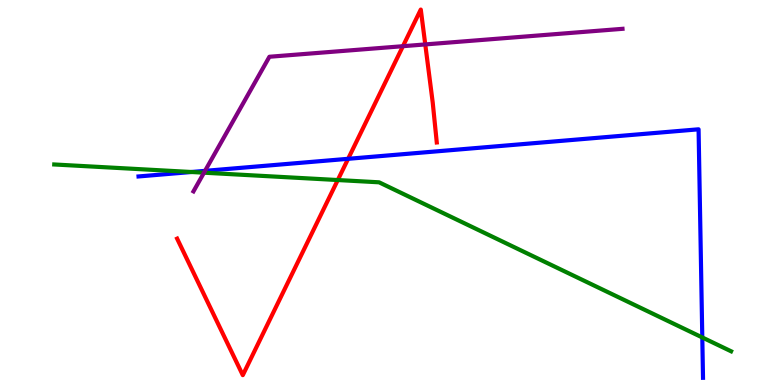[{'lines': ['blue', 'red'], 'intersections': [{'x': 4.49, 'y': 5.88}]}, {'lines': ['green', 'red'], 'intersections': [{'x': 4.36, 'y': 5.32}]}, {'lines': ['purple', 'red'], 'intersections': [{'x': 5.2, 'y': 8.8}, {'x': 5.49, 'y': 8.85}]}, {'lines': ['blue', 'green'], 'intersections': [{'x': 2.47, 'y': 5.53}, {'x': 9.06, 'y': 1.23}]}, {'lines': ['blue', 'purple'], 'intersections': [{'x': 2.65, 'y': 5.56}]}, {'lines': ['green', 'purple'], 'intersections': [{'x': 2.63, 'y': 5.51}]}]